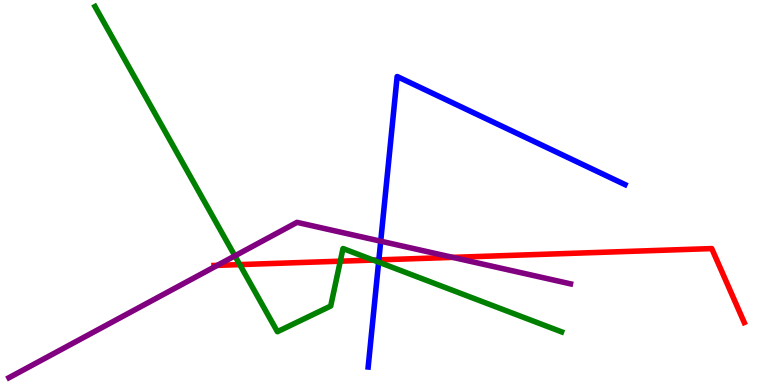[{'lines': ['blue', 'red'], 'intersections': [{'x': 4.89, 'y': 3.25}]}, {'lines': ['green', 'red'], 'intersections': [{'x': 3.09, 'y': 3.13}, {'x': 4.39, 'y': 3.22}, {'x': 4.82, 'y': 3.24}]}, {'lines': ['purple', 'red'], 'intersections': [{'x': 2.8, 'y': 3.11}, {'x': 5.84, 'y': 3.32}]}, {'lines': ['blue', 'green'], 'intersections': [{'x': 4.89, 'y': 3.19}]}, {'lines': ['blue', 'purple'], 'intersections': [{'x': 4.91, 'y': 3.74}]}, {'lines': ['green', 'purple'], 'intersections': [{'x': 3.03, 'y': 3.35}]}]